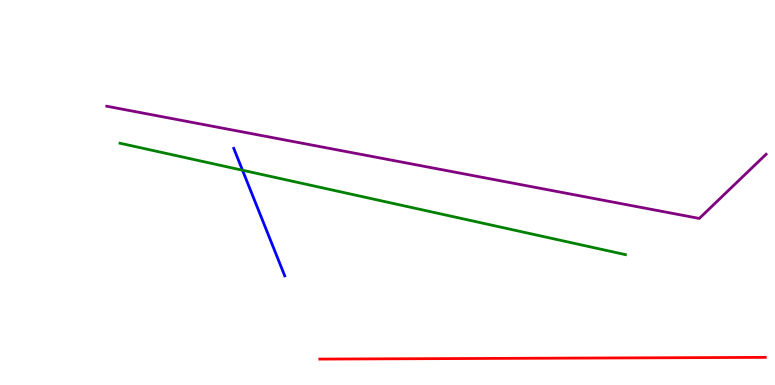[{'lines': ['blue', 'red'], 'intersections': []}, {'lines': ['green', 'red'], 'intersections': []}, {'lines': ['purple', 'red'], 'intersections': []}, {'lines': ['blue', 'green'], 'intersections': [{'x': 3.13, 'y': 5.58}]}, {'lines': ['blue', 'purple'], 'intersections': []}, {'lines': ['green', 'purple'], 'intersections': []}]